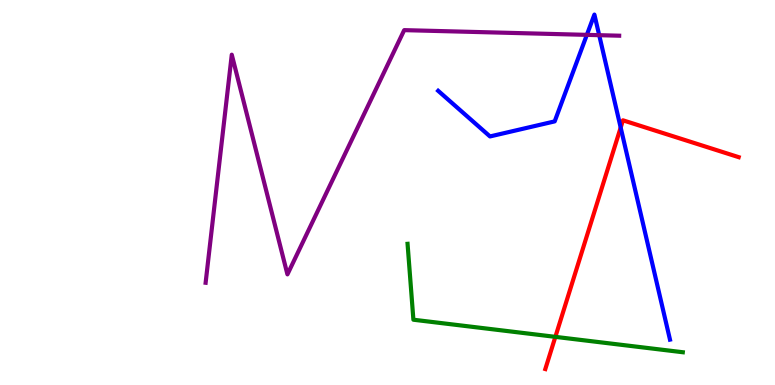[{'lines': ['blue', 'red'], 'intersections': [{'x': 8.01, 'y': 6.69}]}, {'lines': ['green', 'red'], 'intersections': [{'x': 7.17, 'y': 1.25}]}, {'lines': ['purple', 'red'], 'intersections': []}, {'lines': ['blue', 'green'], 'intersections': []}, {'lines': ['blue', 'purple'], 'intersections': [{'x': 7.57, 'y': 9.09}, {'x': 7.73, 'y': 9.09}]}, {'lines': ['green', 'purple'], 'intersections': []}]